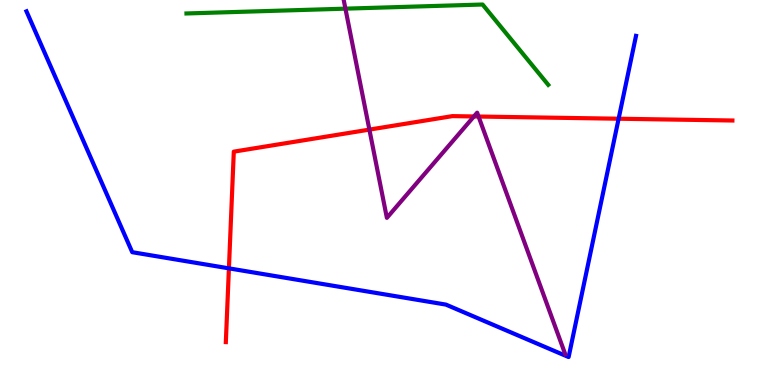[{'lines': ['blue', 'red'], 'intersections': [{'x': 2.95, 'y': 3.03}, {'x': 7.98, 'y': 6.92}]}, {'lines': ['green', 'red'], 'intersections': []}, {'lines': ['purple', 'red'], 'intersections': [{'x': 4.77, 'y': 6.63}, {'x': 6.12, 'y': 6.98}, {'x': 6.17, 'y': 6.97}]}, {'lines': ['blue', 'green'], 'intersections': []}, {'lines': ['blue', 'purple'], 'intersections': []}, {'lines': ['green', 'purple'], 'intersections': [{'x': 4.46, 'y': 9.78}]}]